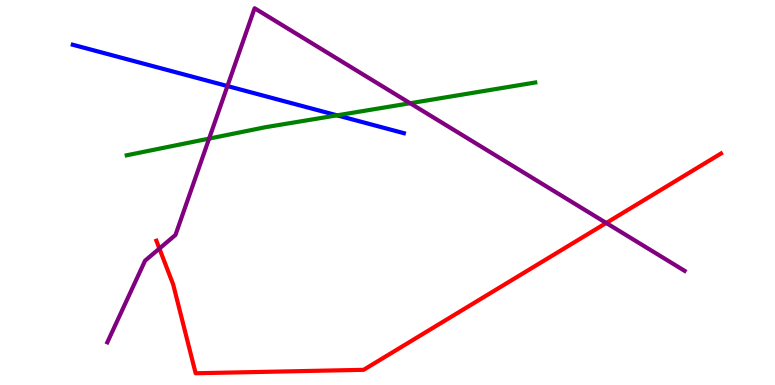[{'lines': ['blue', 'red'], 'intersections': []}, {'lines': ['green', 'red'], 'intersections': []}, {'lines': ['purple', 'red'], 'intersections': [{'x': 2.06, 'y': 3.54}, {'x': 7.82, 'y': 4.21}]}, {'lines': ['blue', 'green'], 'intersections': [{'x': 4.35, 'y': 7.0}]}, {'lines': ['blue', 'purple'], 'intersections': [{'x': 2.93, 'y': 7.76}]}, {'lines': ['green', 'purple'], 'intersections': [{'x': 2.7, 'y': 6.4}, {'x': 5.29, 'y': 7.32}]}]